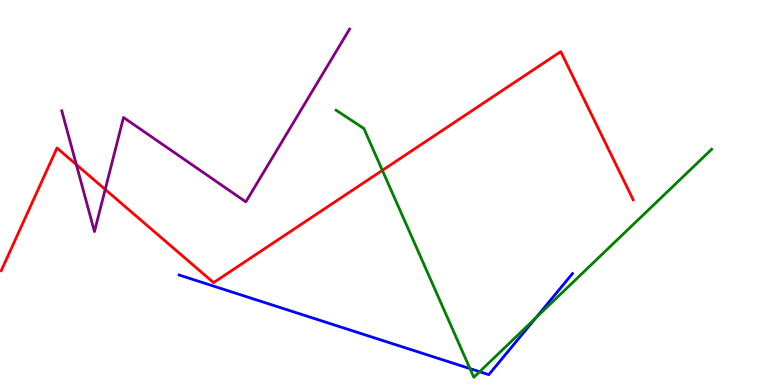[{'lines': ['blue', 'red'], 'intersections': []}, {'lines': ['green', 'red'], 'intersections': [{'x': 4.93, 'y': 5.58}]}, {'lines': ['purple', 'red'], 'intersections': [{'x': 0.985, 'y': 5.72}, {'x': 1.36, 'y': 5.08}]}, {'lines': ['blue', 'green'], 'intersections': [{'x': 6.06, 'y': 0.425}, {'x': 6.19, 'y': 0.345}, {'x': 6.91, 'y': 1.75}]}, {'lines': ['blue', 'purple'], 'intersections': []}, {'lines': ['green', 'purple'], 'intersections': []}]